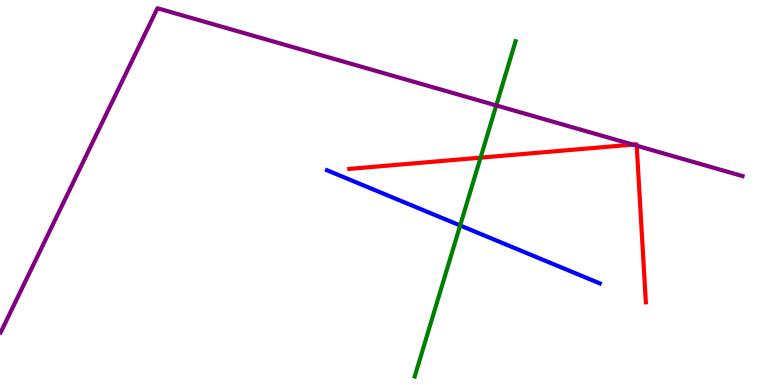[{'lines': ['blue', 'red'], 'intersections': []}, {'lines': ['green', 'red'], 'intersections': [{'x': 6.2, 'y': 5.9}]}, {'lines': ['purple', 'red'], 'intersections': [{'x': 8.17, 'y': 6.24}, {'x': 8.22, 'y': 6.22}]}, {'lines': ['blue', 'green'], 'intersections': [{'x': 5.94, 'y': 4.14}]}, {'lines': ['blue', 'purple'], 'intersections': []}, {'lines': ['green', 'purple'], 'intersections': [{'x': 6.4, 'y': 7.26}]}]